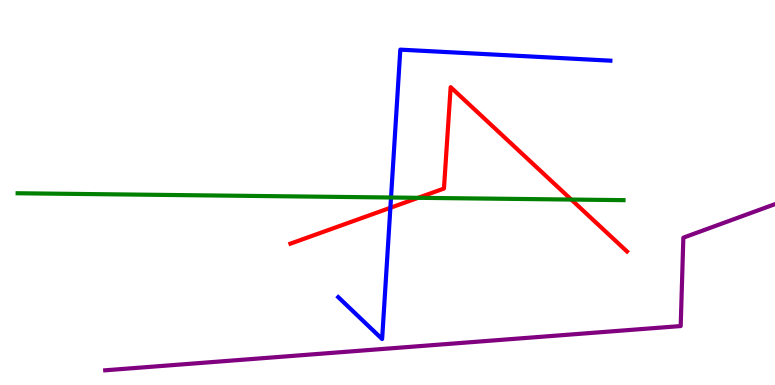[{'lines': ['blue', 'red'], 'intersections': [{'x': 5.04, 'y': 4.6}]}, {'lines': ['green', 'red'], 'intersections': [{'x': 5.4, 'y': 4.86}, {'x': 7.37, 'y': 4.82}]}, {'lines': ['purple', 'red'], 'intersections': []}, {'lines': ['blue', 'green'], 'intersections': [{'x': 5.05, 'y': 4.87}]}, {'lines': ['blue', 'purple'], 'intersections': []}, {'lines': ['green', 'purple'], 'intersections': []}]